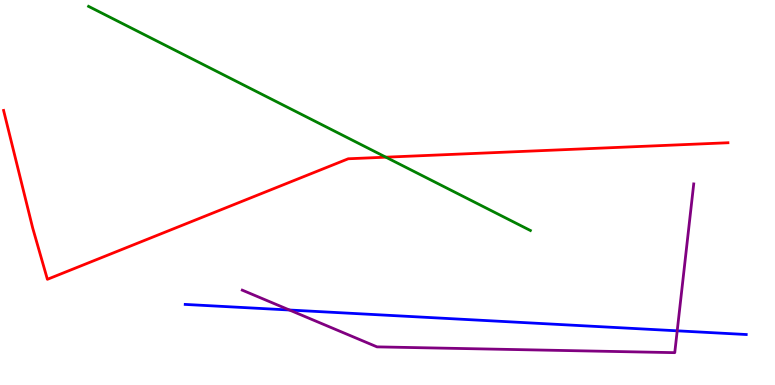[{'lines': ['blue', 'red'], 'intersections': []}, {'lines': ['green', 'red'], 'intersections': [{'x': 4.98, 'y': 5.92}]}, {'lines': ['purple', 'red'], 'intersections': []}, {'lines': ['blue', 'green'], 'intersections': []}, {'lines': ['blue', 'purple'], 'intersections': [{'x': 3.73, 'y': 1.95}, {'x': 8.74, 'y': 1.41}]}, {'lines': ['green', 'purple'], 'intersections': []}]